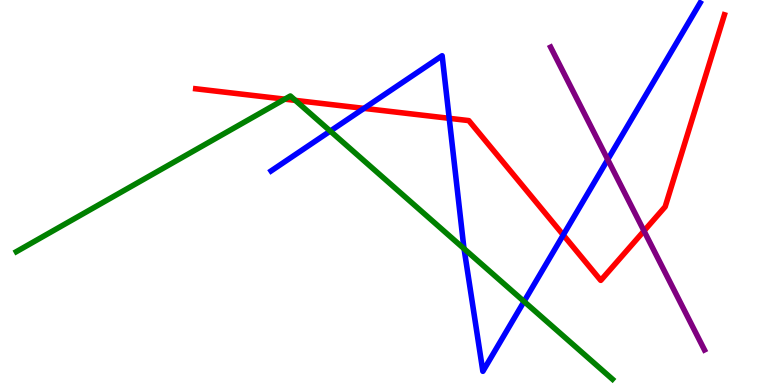[{'lines': ['blue', 'red'], 'intersections': [{'x': 4.7, 'y': 7.18}, {'x': 5.8, 'y': 6.93}, {'x': 7.27, 'y': 3.9}]}, {'lines': ['green', 'red'], 'intersections': [{'x': 3.67, 'y': 7.42}, {'x': 3.81, 'y': 7.39}]}, {'lines': ['purple', 'red'], 'intersections': [{'x': 8.31, 'y': 4.0}]}, {'lines': ['blue', 'green'], 'intersections': [{'x': 4.26, 'y': 6.6}, {'x': 5.99, 'y': 3.54}, {'x': 6.76, 'y': 2.17}]}, {'lines': ['blue', 'purple'], 'intersections': [{'x': 7.84, 'y': 5.86}]}, {'lines': ['green', 'purple'], 'intersections': []}]